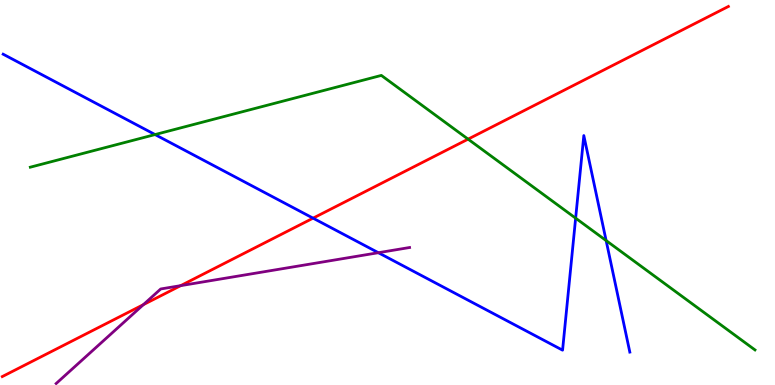[{'lines': ['blue', 'red'], 'intersections': [{'x': 4.04, 'y': 4.33}]}, {'lines': ['green', 'red'], 'intersections': [{'x': 6.04, 'y': 6.39}]}, {'lines': ['purple', 'red'], 'intersections': [{'x': 1.85, 'y': 2.09}, {'x': 2.33, 'y': 2.58}]}, {'lines': ['blue', 'green'], 'intersections': [{'x': 2.0, 'y': 6.5}, {'x': 7.43, 'y': 4.33}, {'x': 7.82, 'y': 3.75}]}, {'lines': ['blue', 'purple'], 'intersections': [{'x': 4.88, 'y': 3.44}]}, {'lines': ['green', 'purple'], 'intersections': []}]